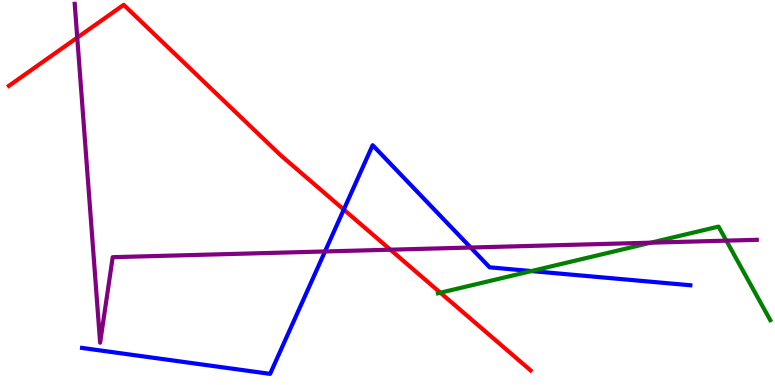[{'lines': ['blue', 'red'], 'intersections': [{'x': 4.44, 'y': 4.56}]}, {'lines': ['green', 'red'], 'intersections': [{'x': 5.68, 'y': 2.4}]}, {'lines': ['purple', 'red'], 'intersections': [{'x': 0.997, 'y': 9.02}, {'x': 5.04, 'y': 3.51}]}, {'lines': ['blue', 'green'], 'intersections': [{'x': 6.86, 'y': 2.96}]}, {'lines': ['blue', 'purple'], 'intersections': [{'x': 4.19, 'y': 3.47}, {'x': 6.07, 'y': 3.57}]}, {'lines': ['green', 'purple'], 'intersections': [{'x': 8.4, 'y': 3.7}, {'x': 9.37, 'y': 3.75}]}]